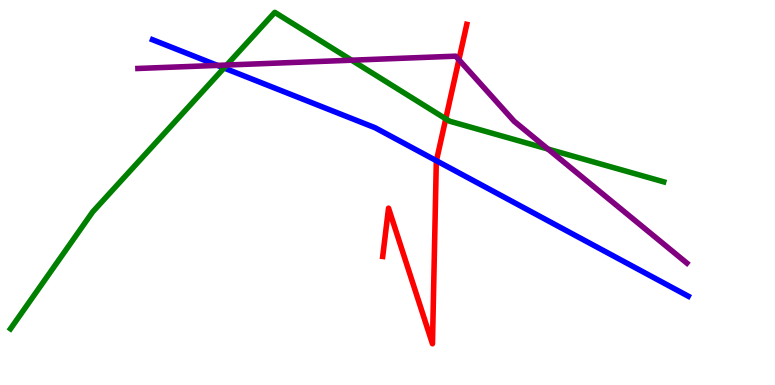[{'lines': ['blue', 'red'], 'intersections': [{'x': 5.63, 'y': 5.83}]}, {'lines': ['green', 'red'], 'intersections': [{'x': 5.75, 'y': 6.91}]}, {'lines': ['purple', 'red'], 'intersections': [{'x': 5.92, 'y': 8.45}]}, {'lines': ['blue', 'green'], 'intersections': [{'x': 2.89, 'y': 8.23}]}, {'lines': ['blue', 'purple'], 'intersections': [{'x': 2.81, 'y': 8.3}]}, {'lines': ['green', 'purple'], 'intersections': [{'x': 2.93, 'y': 8.31}, {'x': 4.54, 'y': 8.44}, {'x': 7.07, 'y': 6.13}]}]